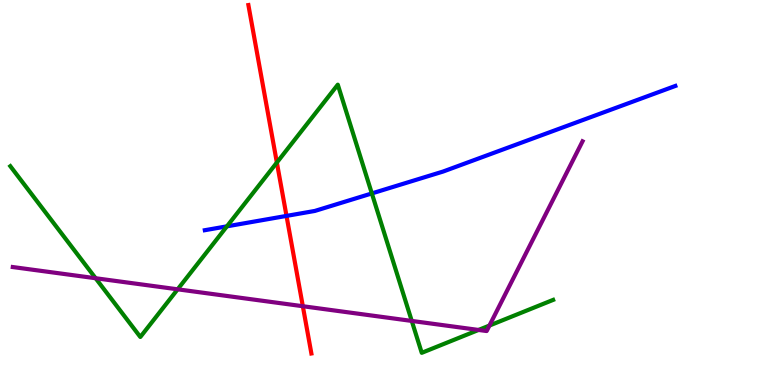[{'lines': ['blue', 'red'], 'intersections': [{'x': 3.7, 'y': 4.39}]}, {'lines': ['green', 'red'], 'intersections': [{'x': 3.57, 'y': 5.78}]}, {'lines': ['purple', 'red'], 'intersections': [{'x': 3.91, 'y': 2.05}]}, {'lines': ['blue', 'green'], 'intersections': [{'x': 2.93, 'y': 4.12}, {'x': 4.8, 'y': 4.98}]}, {'lines': ['blue', 'purple'], 'intersections': []}, {'lines': ['green', 'purple'], 'intersections': [{'x': 1.23, 'y': 2.77}, {'x': 2.29, 'y': 2.49}, {'x': 5.31, 'y': 1.66}, {'x': 6.17, 'y': 1.43}, {'x': 6.32, 'y': 1.54}]}]